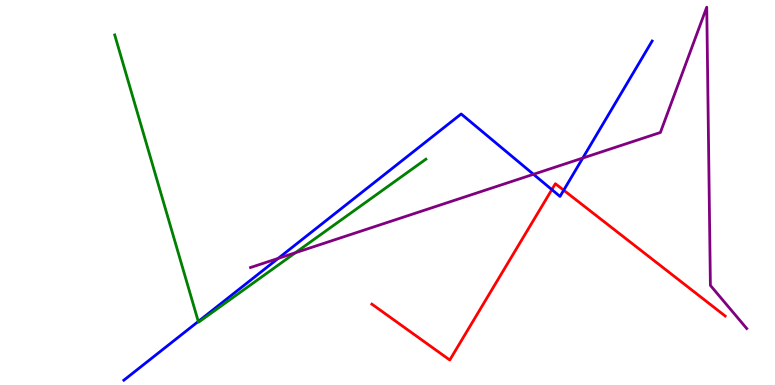[{'lines': ['blue', 'red'], 'intersections': [{'x': 7.12, 'y': 5.07}, {'x': 7.27, 'y': 5.06}]}, {'lines': ['green', 'red'], 'intersections': []}, {'lines': ['purple', 'red'], 'intersections': []}, {'lines': ['blue', 'green'], 'intersections': [{'x': 2.56, 'y': 1.65}]}, {'lines': ['blue', 'purple'], 'intersections': [{'x': 3.59, 'y': 3.29}, {'x': 6.88, 'y': 5.47}, {'x': 7.52, 'y': 5.89}]}, {'lines': ['green', 'purple'], 'intersections': [{'x': 3.81, 'y': 3.44}]}]